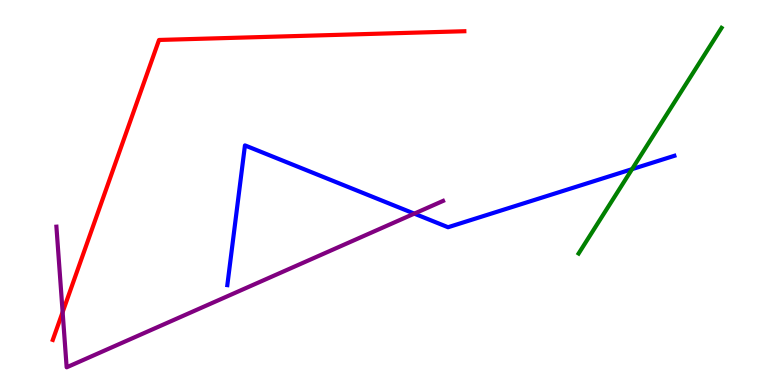[{'lines': ['blue', 'red'], 'intersections': []}, {'lines': ['green', 'red'], 'intersections': []}, {'lines': ['purple', 'red'], 'intersections': [{'x': 0.808, 'y': 1.89}]}, {'lines': ['blue', 'green'], 'intersections': [{'x': 8.16, 'y': 5.61}]}, {'lines': ['blue', 'purple'], 'intersections': [{'x': 5.35, 'y': 4.45}]}, {'lines': ['green', 'purple'], 'intersections': []}]